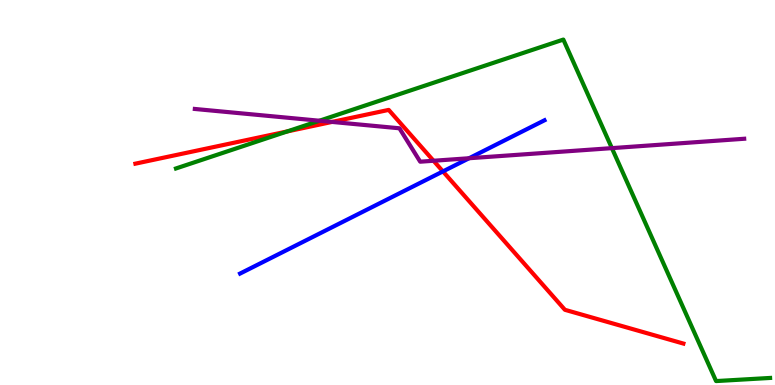[{'lines': ['blue', 'red'], 'intersections': [{'x': 5.72, 'y': 5.55}]}, {'lines': ['green', 'red'], 'intersections': [{'x': 3.71, 'y': 6.59}]}, {'lines': ['purple', 'red'], 'intersections': [{'x': 4.28, 'y': 6.83}, {'x': 5.59, 'y': 5.82}]}, {'lines': ['blue', 'green'], 'intersections': []}, {'lines': ['blue', 'purple'], 'intersections': [{'x': 6.05, 'y': 5.89}]}, {'lines': ['green', 'purple'], 'intersections': [{'x': 4.12, 'y': 6.86}, {'x': 7.9, 'y': 6.15}]}]